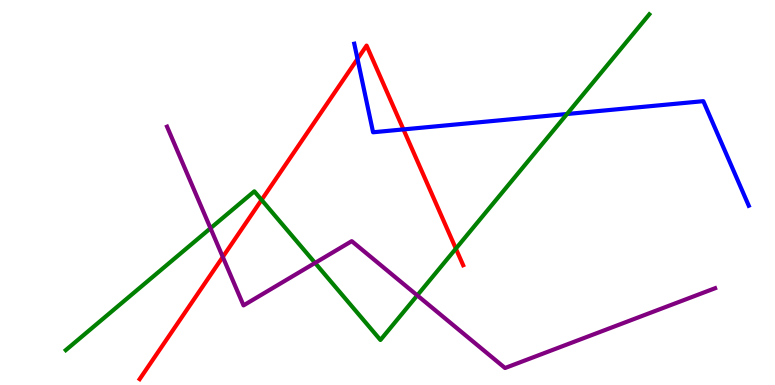[{'lines': ['blue', 'red'], 'intersections': [{'x': 4.61, 'y': 8.47}, {'x': 5.21, 'y': 6.64}]}, {'lines': ['green', 'red'], 'intersections': [{'x': 3.38, 'y': 4.81}, {'x': 5.88, 'y': 3.54}]}, {'lines': ['purple', 'red'], 'intersections': [{'x': 2.87, 'y': 3.33}]}, {'lines': ['blue', 'green'], 'intersections': [{'x': 7.32, 'y': 7.04}]}, {'lines': ['blue', 'purple'], 'intersections': []}, {'lines': ['green', 'purple'], 'intersections': [{'x': 2.72, 'y': 4.07}, {'x': 4.07, 'y': 3.17}, {'x': 5.38, 'y': 2.33}]}]